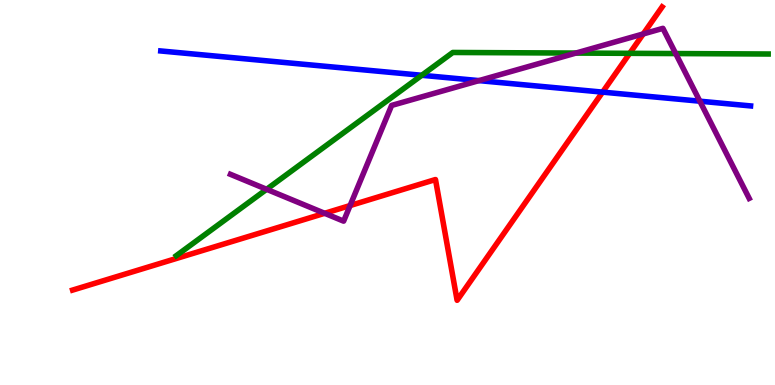[{'lines': ['blue', 'red'], 'intersections': [{'x': 7.78, 'y': 7.61}]}, {'lines': ['green', 'red'], 'intersections': [{'x': 8.13, 'y': 8.61}]}, {'lines': ['purple', 'red'], 'intersections': [{'x': 4.19, 'y': 4.46}, {'x': 4.52, 'y': 4.66}, {'x': 8.3, 'y': 9.12}]}, {'lines': ['blue', 'green'], 'intersections': [{'x': 5.44, 'y': 8.04}]}, {'lines': ['blue', 'purple'], 'intersections': [{'x': 6.18, 'y': 7.91}, {'x': 9.03, 'y': 7.37}]}, {'lines': ['green', 'purple'], 'intersections': [{'x': 3.44, 'y': 5.08}, {'x': 7.43, 'y': 8.62}, {'x': 8.72, 'y': 8.61}]}]